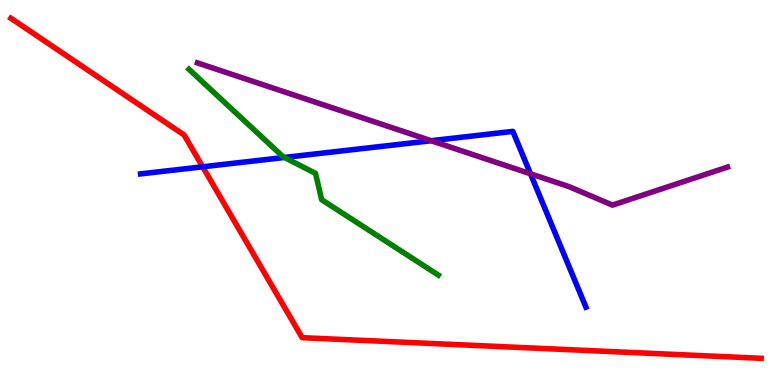[{'lines': ['blue', 'red'], 'intersections': [{'x': 2.61, 'y': 5.67}]}, {'lines': ['green', 'red'], 'intersections': []}, {'lines': ['purple', 'red'], 'intersections': []}, {'lines': ['blue', 'green'], 'intersections': [{'x': 3.67, 'y': 5.91}]}, {'lines': ['blue', 'purple'], 'intersections': [{'x': 5.56, 'y': 6.35}, {'x': 6.84, 'y': 5.49}]}, {'lines': ['green', 'purple'], 'intersections': []}]